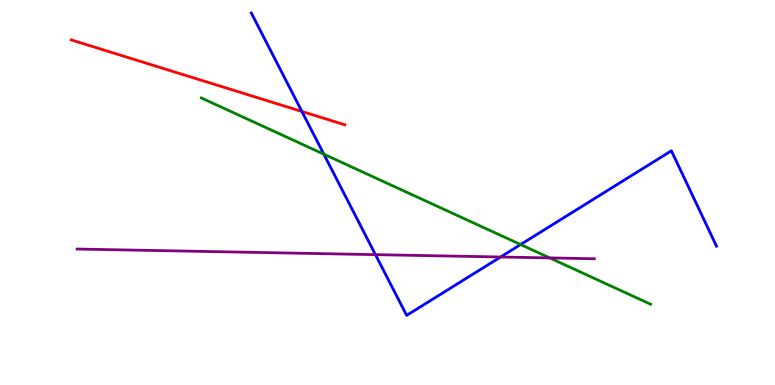[{'lines': ['blue', 'red'], 'intersections': [{'x': 3.9, 'y': 7.1}]}, {'lines': ['green', 'red'], 'intersections': []}, {'lines': ['purple', 'red'], 'intersections': []}, {'lines': ['blue', 'green'], 'intersections': [{'x': 4.18, 'y': 6.0}, {'x': 6.72, 'y': 3.65}]}, {'lines': ['blue', 'purple'], 'intersections': [{'x': 4.84, 'y': 3.39}, {'x': 6.46, 'y': 3.32}]}, {'lines': ['green', 'purple'], 'intersections': [{'x': 7.09, 'y': 3.3}]}]